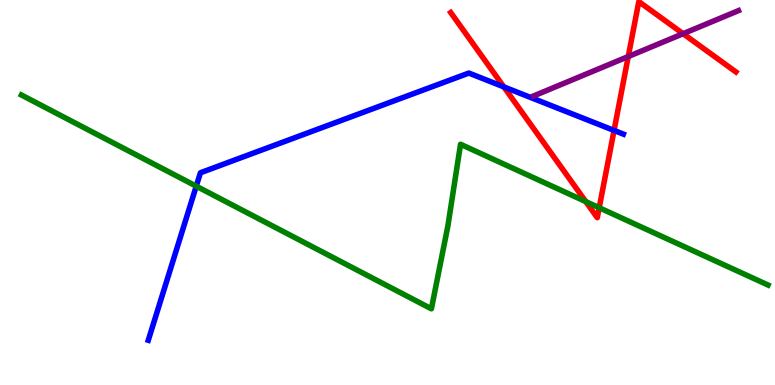[{'lines': ['blue', 'red'], 'intersections': [{'x': 6.5, 'y': 7.74}, {'x': 7.92, 'y': 6.61}]}, {'lines': ['green', 'red'], 'intersections': [{'x': 7.56, 'y': 4.76}, {'x': 7.73, 'y': 4.6}]}, {'lines': ['purple', 'red'], 'intersections': [{'x': 8.11, 'y': 8.53}, {'x': 8.81, 'y': 9.12}]}, {'lines': ['blue', 'green'], 'intersections': [{'x': 2.53, 'y': 5.16}]}, {'lines': ['blue', 'purple'], 'intersections': []}, {'lines': ['green', 'purple'], 'intersections': []}]